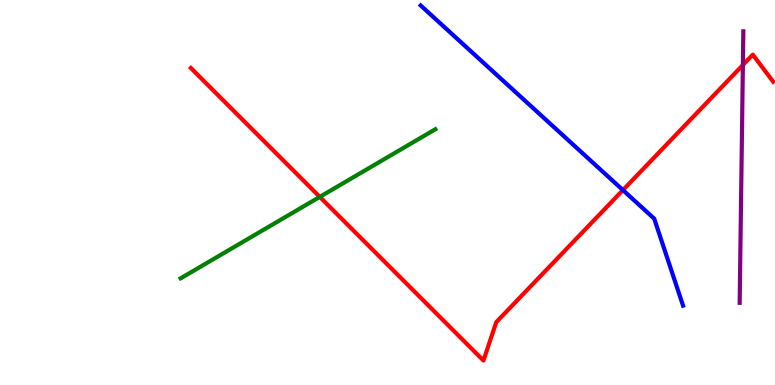[{'lines': ['blue', 'red'], 'intersections': [{'x': 8.04, 'y': 5.06}]}, {'lines': ['green', 'red'], 'intersections': [{'x': 4.13, 'y': 4.89}]}, {'lines': ['purple', 'red'], 'intersections': [{'x': 9.59, 'y': 8.31}]}, {'lines': ['blue', 'green'], 'intersections': []}, {'lines': ['blue', 'purple'], 'intersections': []}, {'lines': ['green', 'purple'], 'intersections': []}]